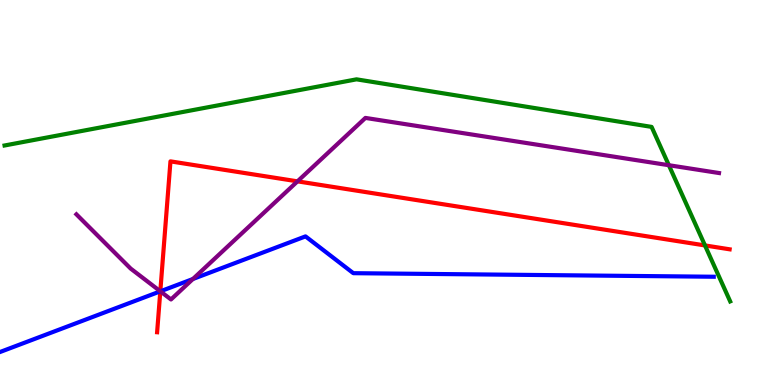[{'lines': ['blue', 'red'], 'intersections': [{'x': 2.07, 'y': 2.43}]}, {'lines': ['green', 'red'], 'intersections': [{'x': 9.1, 'y': 3.63}]}, {'lines': ['purple', 'red'], 'intersections': [{'x': 2.07, 'y': 2.43}, {'x': 3.84, 'y': 5.29}]}, {'lines': ['blue', 'green'], 'intersections': []}, {'lines': ['blue', 'purple'], 'intersections': [{'x': 2.07, 'y': 2.43}, {'x': 2.49, 'y': 2.75}]}, {'lines': ['green', 'purple'], 'intersections': [{'x': 8.63, 'y': 5.71}]}]